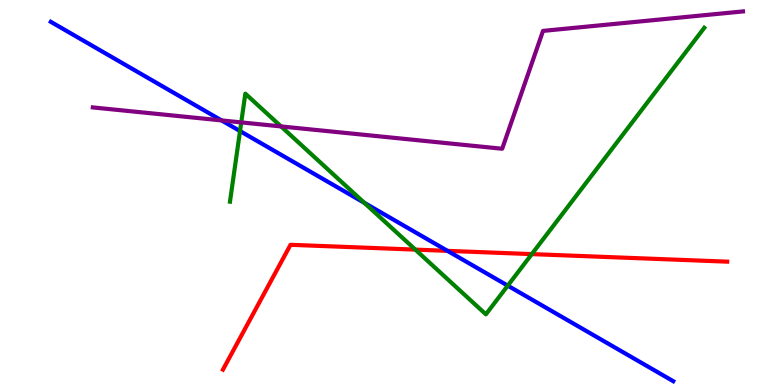[{'lines': ['blue', 'red'], 'intersections': [{'x': 5.77, 'y': 3.48}]}, {'lines': ['green', 'red'], 'intersections': [{'x': 5.36, 'y': 3.52}, {'x': 6.86, 'y': 3.4}]}, {'lines': ['purple', 'red'], 'intersections': []}, {'lines': ['blue', 'green'], 'intersections': [{'x': 3.1, 'y': 6.6}, {'x': 4.7, 'y': 4.73}, {'x': 6.55, 'y': 2.58}]}, {'lines': ['blue', 'purple'], 'intersections': [{'x': 2.86, 'y': 6.87}]}, {'lines': ['green', 'purple'], 'intersections': [{'x': 3.11, 'y': 6.82}, {'x': 3.63, 'y': 6.72}]}]